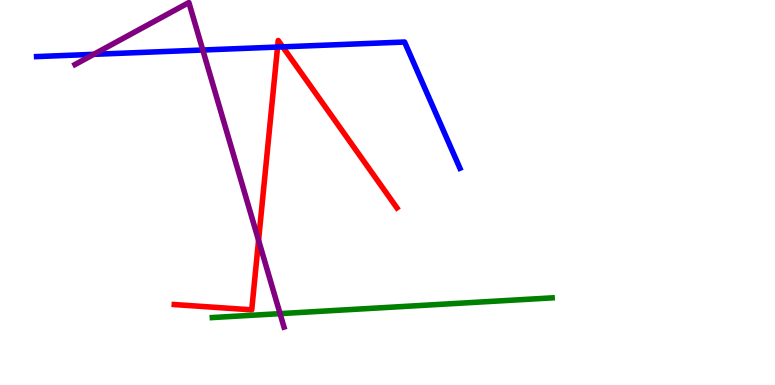[{'lines': ['blue', 'red'], 'intersections': [{'x': 3.58, 'y': 8.78}, {'x': 3.65, 'y': 8.78}]}, {'lines': ['green', 'red'], 'intersections': []}, {'lines': ['purple', 'red'], 'intersections': [{'x': 3.34, 'y': 3.76}]}, {'lines': ['blue', 'green'], 'intersections': []}, {'lines': ['blue', 'purple'], 'intersections': [{'x': 1.21, 'y': 8.59}, {'x': 2.62, 'y': 8.7}]}, {'lines': ['green', 'purple'], 'intersections': [{'x': 3.61, 'y': 1.85}]}]